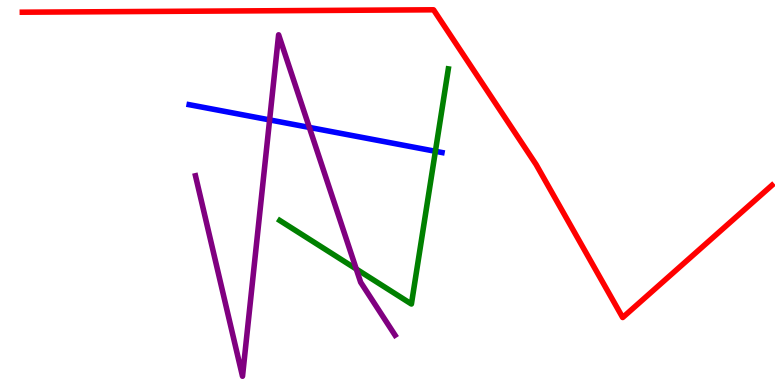[{'lines': ['blue', 'red'], 'intersections': []}, {'lines': ['green', 'red'], 'intersections': []}, {'lines': ['purple', 'red'], 'intersections': []}, {'lines': ['blue', 'green'], 'intersections': [{'x': 5.62, 'y': 6.07}]}, {'lines': ['blue', 'purple'], 'intersections': [{'x': 3.48, 'y': 6.89}, {'x': 3.99, 'y': 6.69}]}, {'lines': ['green', 'purple'], 'intersections': [{'x': 4.6, 'y': 3.01}]}]